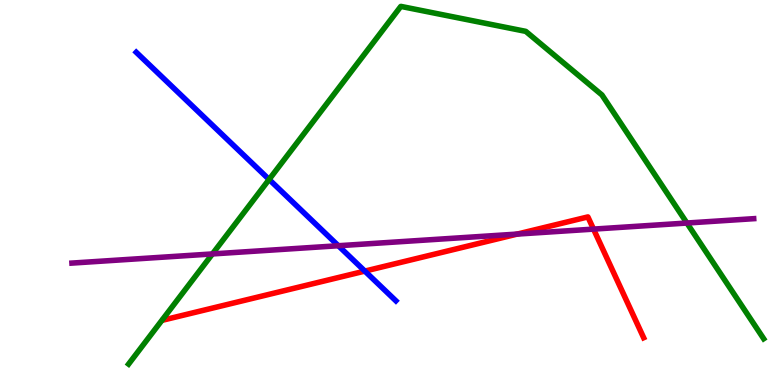[{'lines': ['blue', 'red'], 'intersections': [{'x': 4.71, 'y': 2.96}]}, {'lines': ['green', 'red'], 'intersections': []}, {'lines': ['purple', 'red'], 'intersections': [{'x': 6.67, 'y': 3.92}, {'x': 7.66, 'y': 4.05}]}, {'lines': ['blue', 'green'], 'intersections': [{'x': 3.47, 'y': 5.34}]}, {'lines': ['blue', 'purple'], 'intersections': [{'x': 4.37, 'y': 3.62}]}, {'lines': ['green', 'purple'], 'intersections': [{'x': 2.74, 'y': 3.4}, {'x': 8.86, 'y': 4.21}]}]